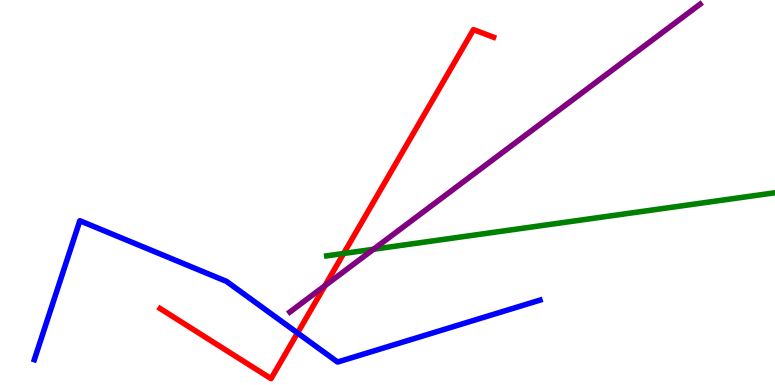[{'lines': ['blue', 'red'], 'intersections': [{'x': 3.84, 'y': 1.35}]}, {'lines': ['green', 'red'], 'intersections': [{'x': 4.43, 'y': 3.42}]}, {'lines': ['purple', 'red'], 'intersections': [{'x': 4.19, 'y': 2.58}]}, {'lines': ['blue', 'green'], 'intersections': []}, {'lines': ['blue', 'purple'], 'intersections': []}, {'lines': ['green', 'purple'], 'intersections': [{'x': 4.82, 'y': 3.53}]}]